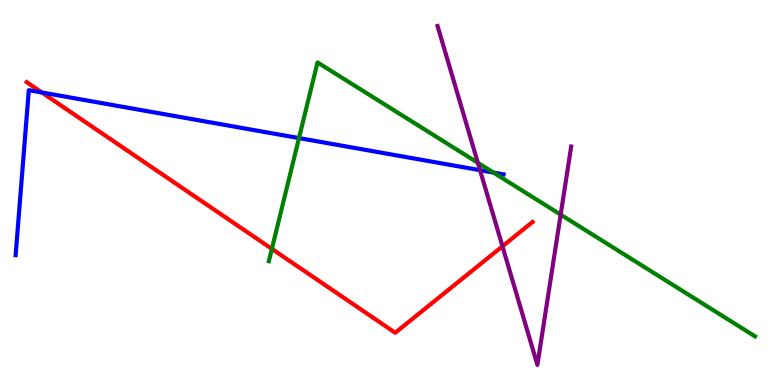[{'lines': ['blue', 'red'], 'intersections': [{'x': 0.54, 'y': 7.6}]}, {'lines': ['green', 'red'], 'intersections': [{'x': 3.51, 'y': 3.54}]}, {'lines': ['purple', 'red'], 'intersections': [{'x': 6.48, 'y': 3.6}]}, {'lines': ['blue', 'green'], 'intersections': [{'x': 3.86, 'y': 6.41}, {'x': 6.37, 'y': 5.52}]}, {'lines': ['blue', 'purple'], 'intersections': [{'x': 6.19, 'y': 5.58}]}, {'lines': ['green', 'purple'], 'intersections': [{'x': 6.17, 'y': 5.77}, {'x': 7.23, 'y': 4.42}]}]